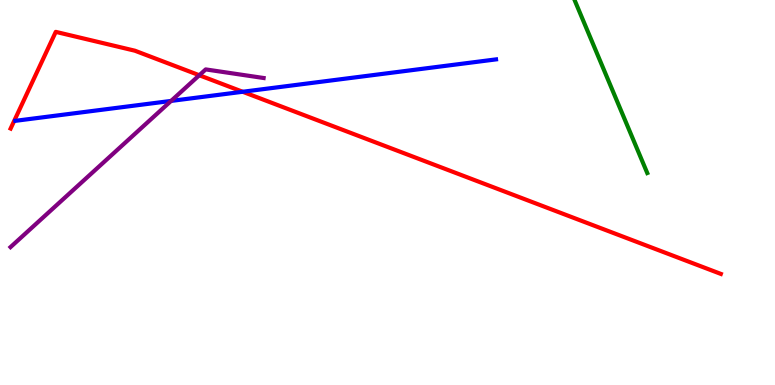[{'lines': ['blue', 'red'], 'intersections': [{'x': 3.13, 'y': 7.62}]}, {'lines': ['green', 'red'], 'intersections': []}, {'lines': ['purple', 'red'], 'intersections': [{'x': 2.57, 'y': 8.05}]}, {'lines': ['blue', 'green'], 'intersections': []}, {'lines': ['blue', 'purple'], 'intersections': [{'x': 2.21, 'y': 7.38}]}, {'lines': ['green', 'purple'], 'intersections': []}]